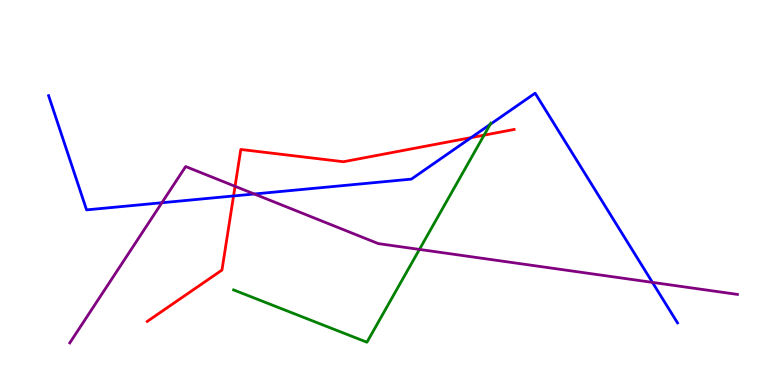[{'lines': ['blue', 'red'], 'intersections': [{'x': 3.01, 'y': 4.91}, {'x': 6.08, 'y': 6.43}]}, {'lines': ['green', 'red'], 'intersections': [{'x': 6.25, 'y': 6.49}]}, {'lines': ['purple', 'red'], 'intersections': [{'x': 3.03, 'y': 5.16}]}, {'lines': ['blue', 'green'], 'intersections': [{'x': 6.32, 'y': 6.77}]}, {'lines': ['blue', 'purple'], 'intersections': [{'x': 2.09, 'y': 4.73}, {'x': 3.28, 'y': 4.96}, {'x': 8.42, 'y': 2.67}]}, {'lines': ['green', 'purple'], 'intersections': [{'x': 5.41, 'y': 3.52}]}]